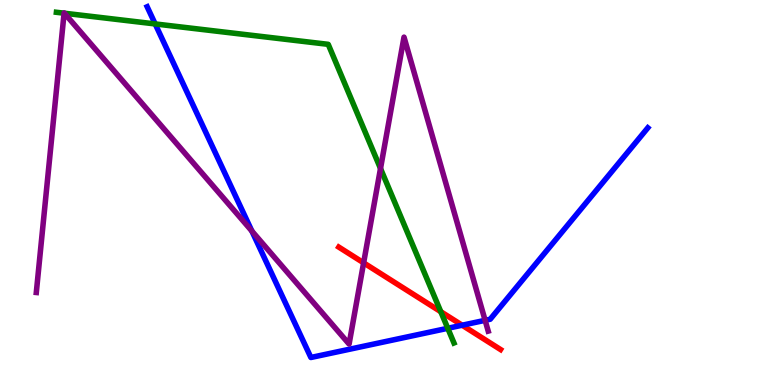[{'lines': ['blue', 'red'], 'intersections': [{'x': 5.96, 'y': 1.55}]}, {'lines': ['green', 'red'], 'intersections': [{'x': 5.69, 'y': 1.9}]}, {'lines': ['purple', 'red'], 'intersections': [{'x': 4.69, 'y': 3.17}]}, {'lines': ['blue', 'green'], 'intersections': [{'x': 2.0, 'y': 9.38}, {'x': 5.78, 'y': 1.47}]}, {'lines': ['blue', 'purple'], 'intersections': [{'x': 3.25, 'y': 4.0}, {'x': 6.26, 'y': 1.68}]}, {'lines': ['green', 'purple'], 'intersections': [{'x': 0.827, 'y': 9.66}, {'x': 0.832, 'y': 9.66}, {'x': 4.91, 'y': 5.62}]}]